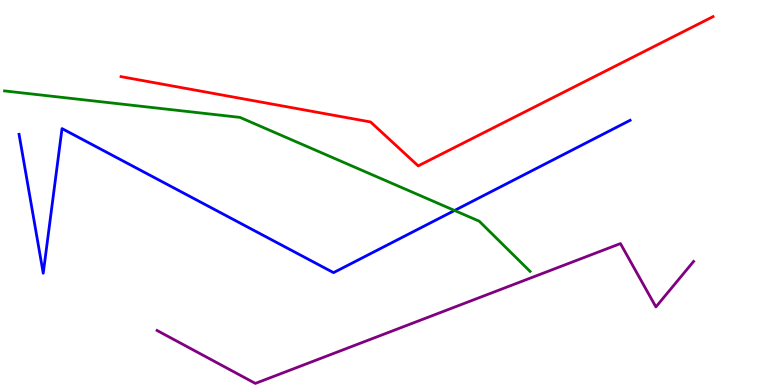[{'lines': ['blue', 'red'], 'intersections': []}, {'lines': ['green', 'red'], 'intersections': []}, {'lines': ['purple', 'red'], 'intersections': []}, {'lines': ['blue', 'green'], 'intersections': [{'x': 5.87, 'y': 4.53}]}, {'lines': ['blue', 'purple'], 'intersections': []}, {'lines': ['green', 'purple'], 'intersections': []}]